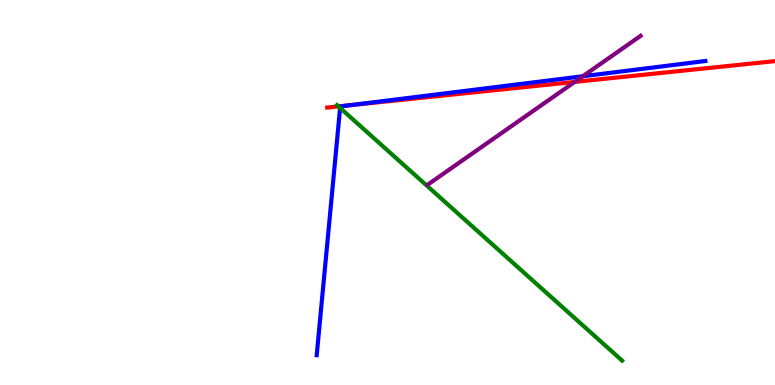[{'lines': ['blue', 'red'], 'intersections': [{'x': 4.52, 'y': 7.27}]}, {'lines': ['green', 'red'], 'intersections': [{'x': 4.37, 'y': 7.24}]}, {'lines': ['purple', 'red'], 'intersections': [{'x': 7.42, 'y': 7.87}]}, {'lines': ['blue', 'green'], 'intersections': [{'x': 4.39, 'y': 7.2}]}, {'lines': ['blue', 'purple'], 'intersections': [{'x': 7.52, 'y': 8.02}]}, {'lines': ['green', 'purple'], 'intersections': []}]